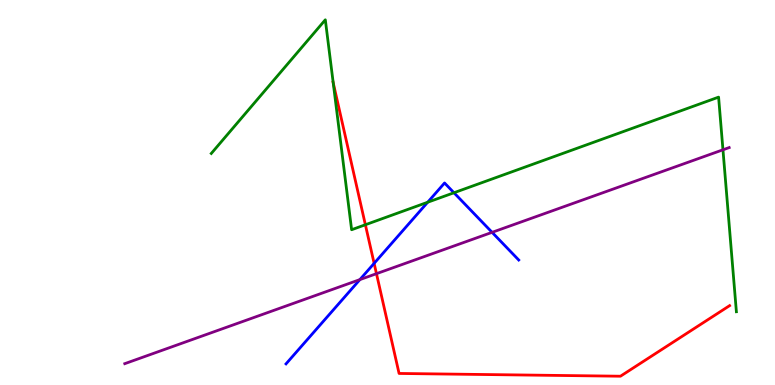[{'lines': ['blue', 'red'], 'intersections': [{'x': 4.83, 'y': 3.16}]}, {'lines': ['green', 'red'], 'intersections': [{'x': 4.3, 'y': 7.85}, {'x': 4.71, 'y': 4.16}]}, {'lines': ['purple', 'red'], 'intersections': [{'x': 4.86, 'y': 2.89}]}, {'lines': ['blue', 'green'], 'intersections': [{'x': 5.52, 'y': 4.75}, {'x': 5.86, 'y': 4.99}]}, {'lines': ['blue', 'purple'], 'intersections': [{'x': 4.64, 'y': 2.74}, {'x': 6.35, 'y': 3.97}]}, {'lines': ['green', 'purple'], 'intersections': [{'x': 9.33, 'y': 6.11}]}]